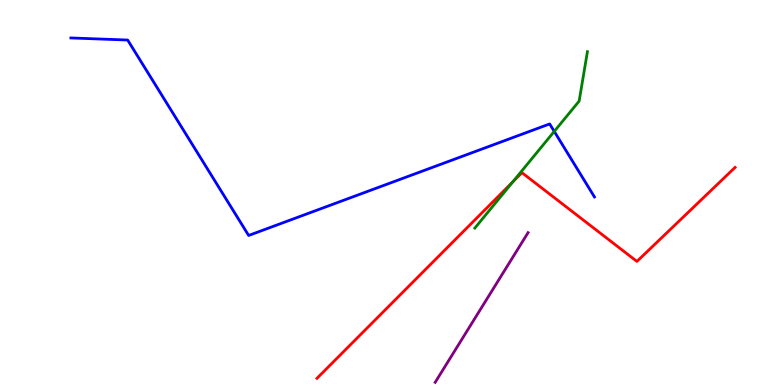[{'lines': ['blue', 'red'], 'intersections': []}, {'lines': ['green', 'red'], 'intersections': [{'x': 6.62, 'y': 5.28}]}, {'lines': ['purple', 'red'], 'intersections': []}, {'lines': ['blue', 'green'], 'intersections': [{'x': 7.15, 'y': 6.59}]}, {'lines': ['blue', 'purple'], 'intersections': []}, {'lines': ['green', 'purple'], 'intersections': []}]